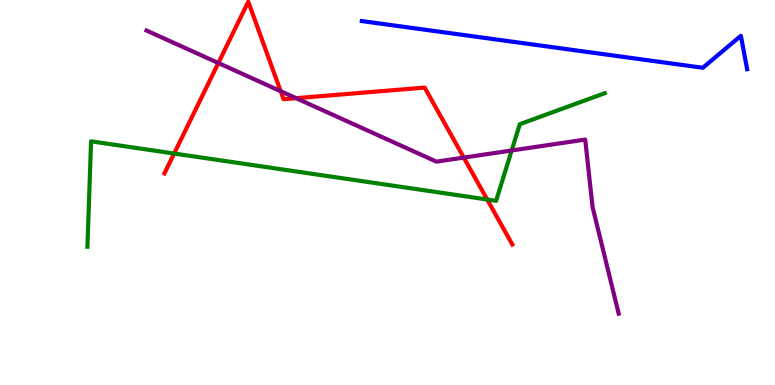[{'lines': ['blue', 'red'], 'intersections': []}, {'lines': ['green', 'red'], 'intersections': [{'x': 2.25, 'y': 6.01}, {'x': 6.29, 'y': 4.82}]}, {'lines': ['purple', 'red'], 'intersections': [{'x': 2.82, 'y': 8.36}, {'x': 3.62, 'y': 7.63}, {'x': 3.82, 'y': 7.45}, {'x': 5.98, 'y': 5.91}]}, {'lines': ['blue', 'green'], 'intersections': []}, {'lines': ['blue', 'purple'], 'intersections': []}, {'lines': ['green', 'purple'], 'intersections': [{'x': 6.6, 'y': 6.09}]}]